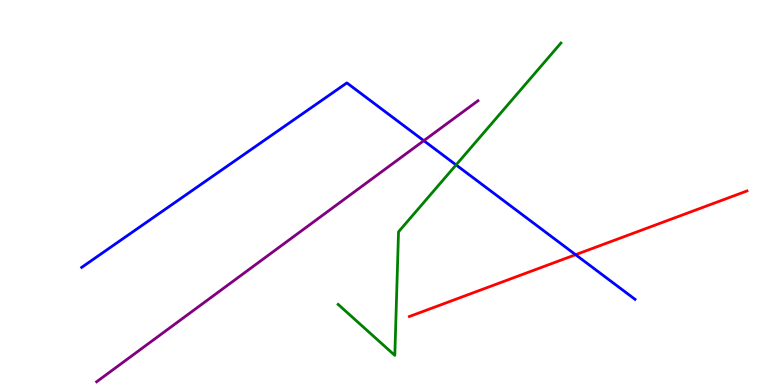[{'lines': ['blue', 'red'], 'intersections': [{'x': 7.43, 'y': 3.38}]}, {'lines': ['green', 'red'], 'intersections': []}, {'lines': ['purple', 'red'], 'intersections': []}, {'lines': ['blue', 'green'], 'intersections': [{'x': 5.88, 'y': 5.72}]}, {'lines': ['blue', 'purple'], 'intersections': [{'x': 5.47, 'y': 6.35}]}, {'lines': ['green', 'purple'], 'intersections': []}]